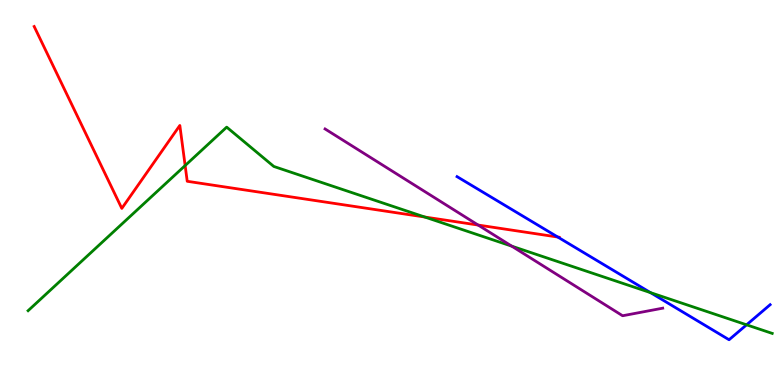[{'lines': ['blue', 'red'], 'intersections': [{'x': 7.2, 'y': 3.84}]}, {'lines': ['green', 'red'], 'intersections': [{'x': 2.39, 'y': 5.7}, {'x': 5.48, 'y': 4.36}]}, {'lines': ['purple', 'red'], 'intersections': [{'x': 6.17, 'y': 4.15}]}, {'lines': ['blue', 'green'], 'intersections': [{'x': 8.39, 'y': 2.4}, {'x': 9.63, 'y': 1.56}]}, {'lines': ['blue', 'purple'], 'intersections': []}, {'lines': ['green', 'purple'], 'intersections': [{'x': 6.6, 'y': 3.61}]}]